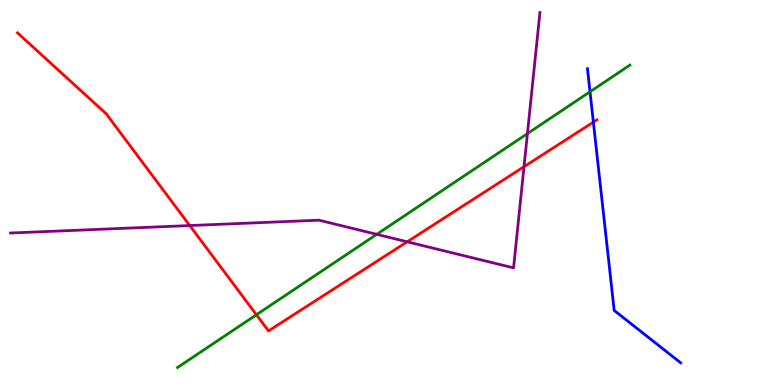[{'lines': ['blue', 'red'], 'intersections': [{'x': 7.66, 'y': 6.83}]}, {'lines': ['green', 'red'], 'intersections': [{'x': 3.31, 'y': 1.82}]}, {'lines': ['purple', 'red'], 'intersections': [{'x': 2.45, 'y': 4.14}, {'x': 5.25, 'y': 3.72}, {'x': 6.76, 'y': 5.67}]}, {'lines': ['blue', 'green'], 'intersections': [{'x': 7.61, 'y': 7.62}]}, {'lines': ['blue', 'purple'], 'intersections': []}, {'lines': ['green', 'purple'], 'intersections': [{'x': 4.86, 'y': 3.91}, {'x': 6.81, 'y': 6.53}]}]